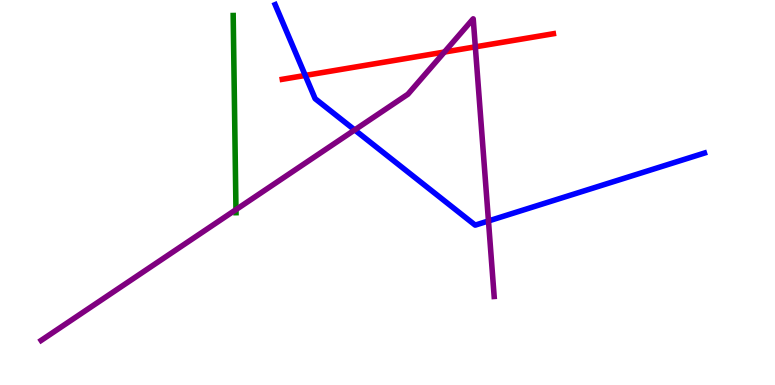[{'lines': ['blue', 'red'], 'intersections': [{'x': 3.94, 'y': 8.04}]}, {'lines': ['green', 'red'], 'intersections': []}, {'lines': ['purple', 'red'], 'intersections': [{'x': 5.73, 'y': 8.65}, {'x': 6.13, 'y': 8.78}]}, {'lines': ['blue', 'green'], 'intersections': []}, {'lines': ['blue', 'purple'], 'intersections': [{'x': 4.58, 'y': 6.63}, {'x': 6.3, 'y': 4.26}]}, {'lines': ['green', 'purple'], 'intersections': [{'x': 3.04, 'y': 4.55}]}]